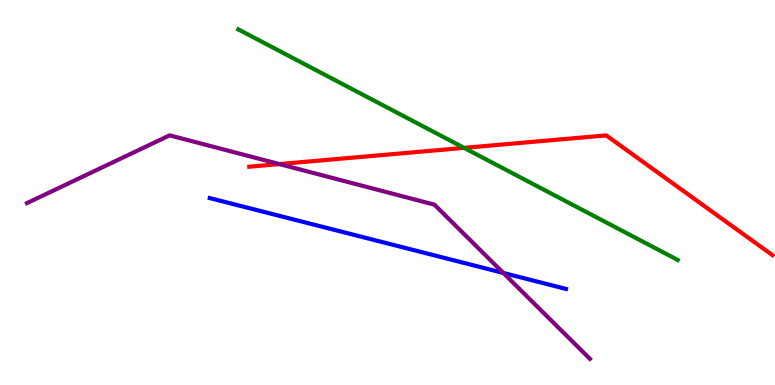[{'lines': ['blue', 'red'], 'intersections': []}, {'lines': ['green', 'red'], 'intersections': [{'x': 5.99, 'y': 6.16}]}, {'lines': ['purple', 'red'], 'intersections': [{'x': 3.61, 'y': 5.74}]}, {'lines': ['blue', 'green'], 'intersections': []}, {'lines': ['blue', 'purple'], 'intersections': [{'x': 6.49, 'y': 2.91}]}, {'lines': ['green', 'purple'], 'intersections': []}]